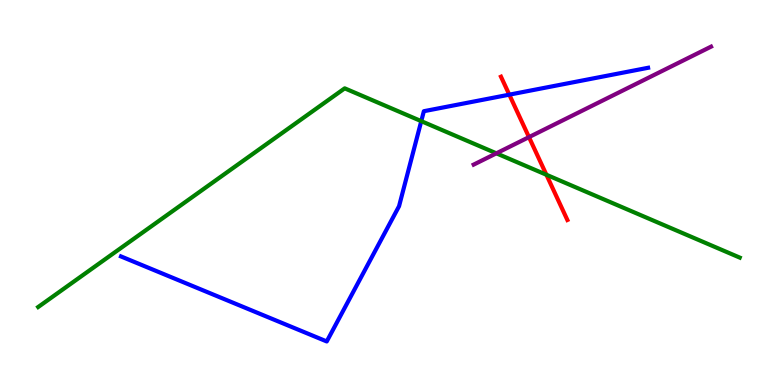[{'lines': ['blue', 'red'], 'intersections': [{'x': 6.57, 'y': 7.54}]}, {'lines': ['green', 'red'], 'intersections': [{'x': 7.05, 'y': 5.46}]}, {'lines': ['purple', 'red'], 'intersections': [{'x': 6.83, 'y': 6.44}]}, {'lines': ['blue', 'green'], 'intersections': [{'x': 5.44, 'y': 6.85}]}, {'lines': ['blue', 'purple'], 'intersections': []}, {'lines': ['green', 'purple'], 'intersections': [{'x': 6.4, 'y': 6.02}]}]